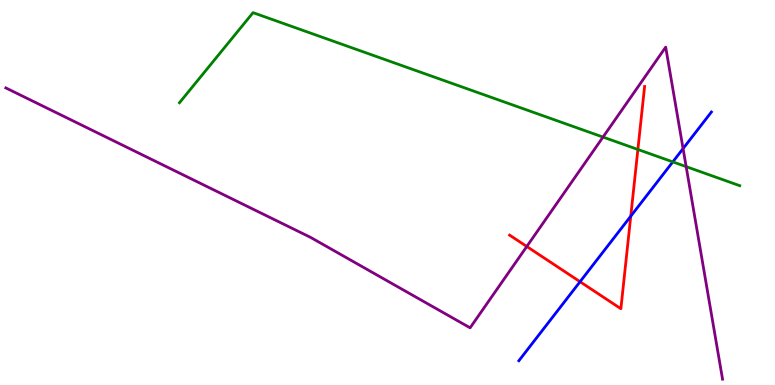[{'lines': ['blue', 'red'], 'intersections': [{'x': 7.48, 'y': 2.68}, {'x': 8.14, 'y': 4.38}]}, {'lines': ['green', 'red'], 'intersections': [{'x': 8.23, 'y': 6.12}]}, {'lines': ['purple', 'red'], 'intersections': [{'x': 6.8, 'y': 3.6}]}, {'lines': ['blue', 'green'], 'intersections': [{'x': 8.68, 'y': 5.8}]}, {'lines': ['blue', 'purple'], 'intersections': [{'x': 8.81, 'y': 6.14}]}, {'lines': ['green', 'purple'], 'intersections': [{'x': 7.78, 'y': 6.44}, {'x': 8.85, 'y': 5.67}]}]